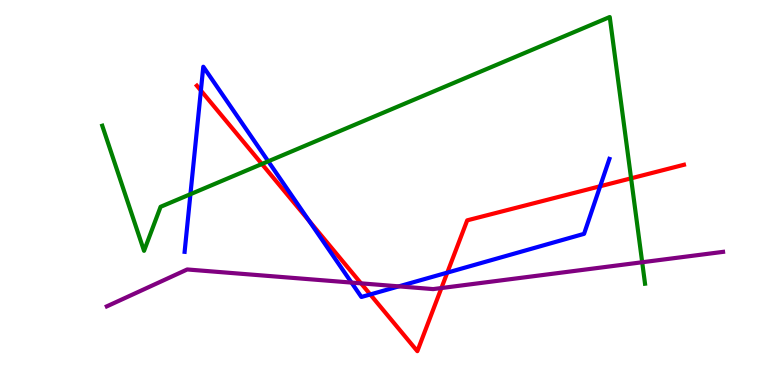[{'lines': ['blue', 'red'], 'intersections': [{'x': 2.59, 'y': 7.65}, {'x': 3.99, 'y': 4.27}, {'x': 4.78, 'y': 2.35}, {'x': 5.77, 'y': 2.92}, {'x': 7.74, 'y': 5.16}]}, {'lines': ['green', 'red'], 'intersections': [{'x': 3.38, 'y': 5.74}, {'x': 8.14, 'y': 5.37}]}, {'lines': ['purple', 'red'], 'intersections': [{'x': 4.66, 'y': 2.64}, {'x': 5.7, 'y': 2.52}]}, {'lines': ['blue', 'green'], 'intersections': [{'x': 2.46, 'y': 4.96}, {'x': 3.46, 'y': 5.81}]}, {'lines': ['blue', 'purple'], 'intersections': [{'x': 4.54, 'y': 2.66}, {'x': 5.15, 'y': 2.56}]}, {'lines': ['green', 'purple'], 'intersections': [{'x': 8.29, 'y': 3.19}]}]